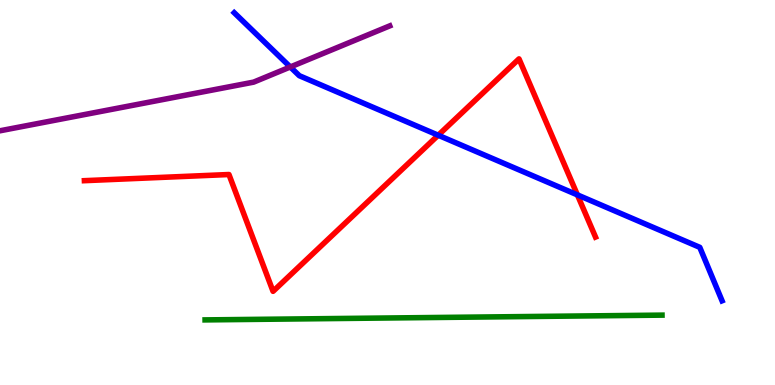[{'lines': ['blue', 'red'], 'intersections': [{'x': 5.65, 'y': 6.49}, {'x': 7.45, 'y': 4.94}]}, {'lines': ['green', 'red'], 'intersections': []}, {'lines': ['purple', 'red'], 'intersections': []}, {'lines': ['blue', 'green'], 'intersections': []}, {'lines': ['blue', 'purple'], 'intersections': [{'x': 3.75, 'y': 8.26}]}, {'lines': ['green', 'purple'], 'intersections': []}]